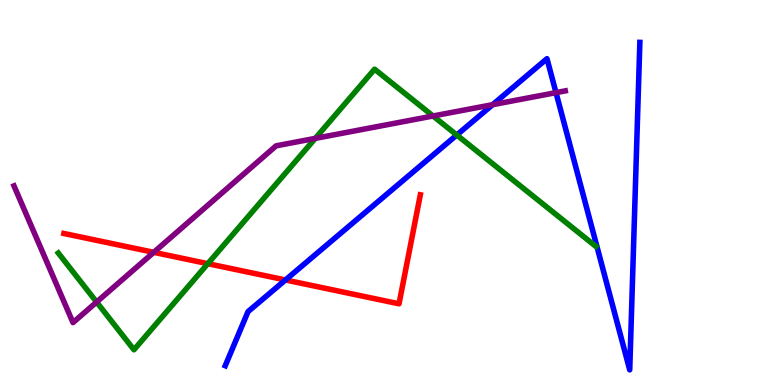[{'lines': ['blue', 'red'], 'intersections': [{'x': 3.68, 'y': 2.73}]}, {'lines': ['green', 'red'], 'intersections': [{'x': 2.68, 'y': 3.15}]}, {'lines': ['purple', 'red'], 'intersections': [{'x': 1.98, 'y': 3.45}]}, {'lines': ['blue', 'green'], 'intersections': [{'x': 5.89, 'y': 6.49}]}, {'lines': ['blue', 'purple'], 'intersections': [{'x': 6.36, 'y': 7.28}, {'x': 7.17, 'y': 7.59}]}, {'lines': ['green', 'purple'], 'intersections': [{'x': 1.25, 'y': 2.15}, {'x': 4.07, 'y': 6.41}, {'x': 5.59, 'y': 6.99}]}]